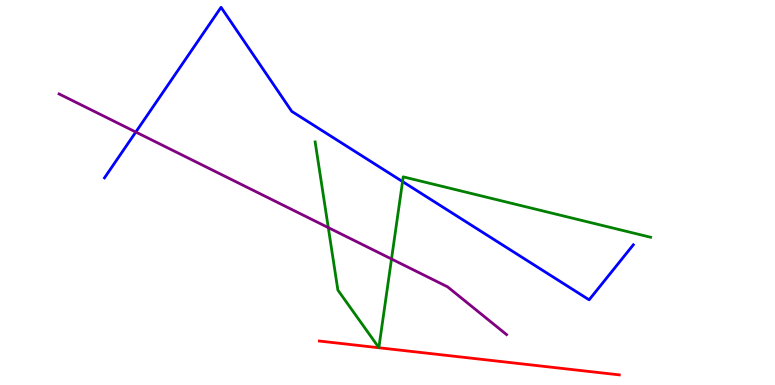[{'lines': ['blue', 'red'], 'intersections': []}, {'lines': ['green', 'red'], 'intersections': []}, {'lines': ['purple', 'red'], 'intersections': []}, {'lines': ['blue', 'green'], 'intersections': [{'x': 5.19, 'y': 5.28}]}, {'lines': ['blue', 'purple'], 'intersections': [{'x': 1.75, 'y': 6.57}]}, {'lines': ['green', 'purple'], 'intersections': [{'x': 4.24, 'y': 4.09}, {'x': 5.05, 'y': 3.27}]}]